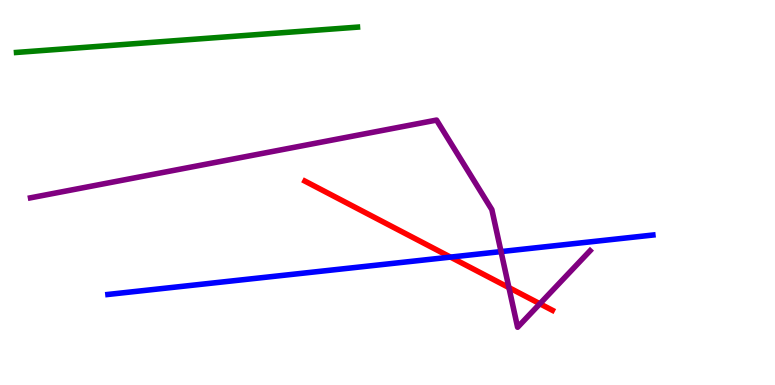[{'lines': ['blue', 'red'], 'intersections': [{'x': 5.81, 'y': 3.32}]}, {'lines': ['green', 'red'], 'intersections': []}, {'lines': ['purple', 'red'], 'intersections': [{'x': 6.57, 'y': 2.53}, {'x': 6.97, 'y': 2.11}]}, {'lines': ['blue', 'green'], 'intersections': []}, {'lines': ['blue', 'purple'], 'intersections': [{'x': 6.47, 'y': 3.47}]}, {'lines': ['green', 'purple'], 'intersections': []}]